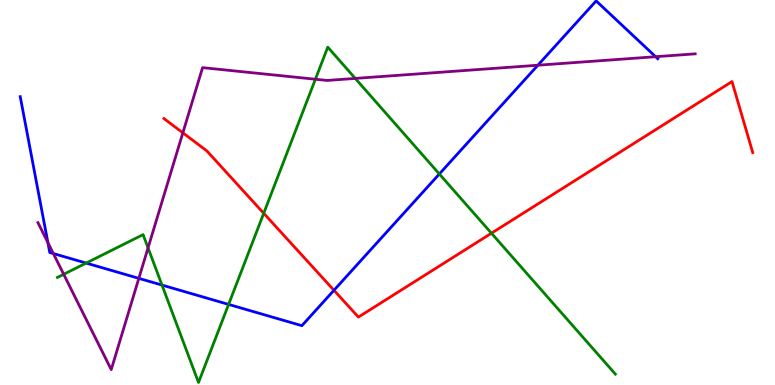[{'lines': ['blue', 'red'], 'intersections': [{'x': 4.31, 'y': 2.46}]}, {'lines': ['green', 'red'], 'intersections': [{'x': 3.4, 'y': 4.46}, {'x': 6.34, 'y': 3.94}]}, {'lines': ['purple', 'red'], 'intersections': [{'x': 2.36, 'y': 6.55}]}, {'lines': ['blue', 'green'], 'intersections': [{'x': 1.11, 'y': 3.17}, {'x': 2.09, 'y': 2.6}, {'x': 2.95, 'y': 2.09}, {'x': 5.67, 'y': 5.48}]}, {'lines': ['blue', 'purple'], 'intersections': [{'x': 0.618, 'y': 3.7}, {'x': 0.688, 'y': 3.41}, {'x': 1.79, 'y': 2.77}, {'x': 6.94, 'y': 8.31}, {'x': 8.46, 'y': 8.53}]}, {'lines': ['green', 'purple'], 'intersections': [{'x': 0.822, 'y': 2.88}, {'x': 1.91, 'y': 3.56}, {'x': 4.07, 'y': 7.94}, {'x': 4.58, 'y': 7.96}]}]